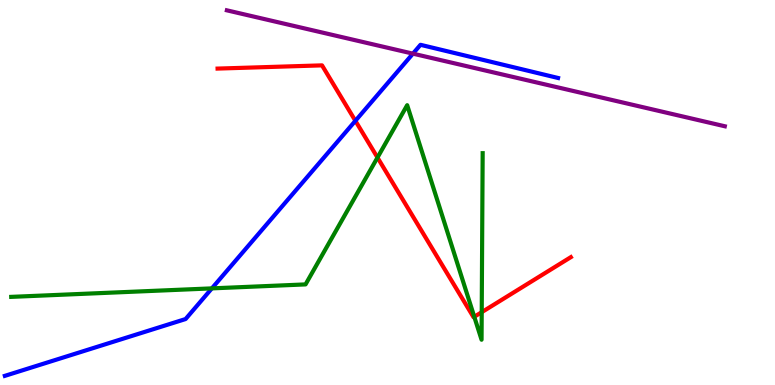[{'lines': ['blue', 'red'], 'intersections': [{'x': 4.59, 'y': 6.86}]}, {'lines': ['green', 'red'], 'intersections': [{'x': 4.87, 'y': 5.91}, {'x': 6.12, 'y': 1.77}, {'x': 6.22, 'y': 1.89}]}, {'lines': ['purple', 'red'], 'intersections': []}, {'lines': ['blue', 'green'], 'intersections': [{'x': 2.73, 'y': 2.51}]}, {'lines': ['blue', 'purple'], 'intersections': [{'x': 5.33, 'y': 8.61}]}, {'lines': ['green', 'purple'], 'intersections': []}]